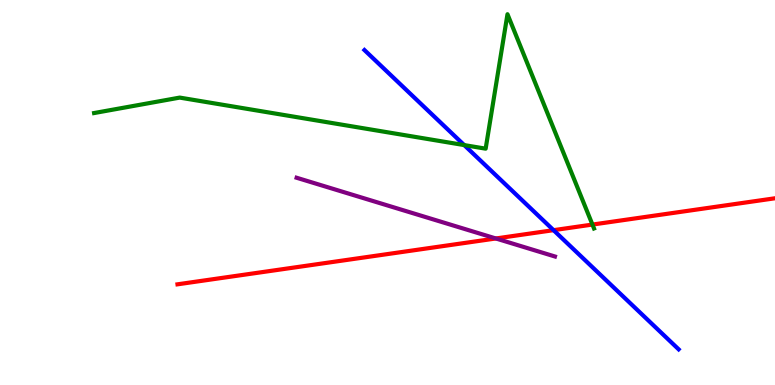[{'lines': ['blue', 'red'], 'intersections': [{'x': 7.14, 'y': 4.02}]}, {'lines': ['green', 'red'], 'intersections': [{'x': 7.64, 'y': 4.17}]}, {'lines': ['purple', 'red'], 'intersections': [{'x': 6.4, 'y': 3.81}]}, {'lines': ['blue', 'green'], 'intersections': [{'x': 5.99, 'y': 6.23}]}, {'lines': ['blue', 'purple'], 'intersections': []}, {'lines': ['green', 'purple'], 'intersections': []}]